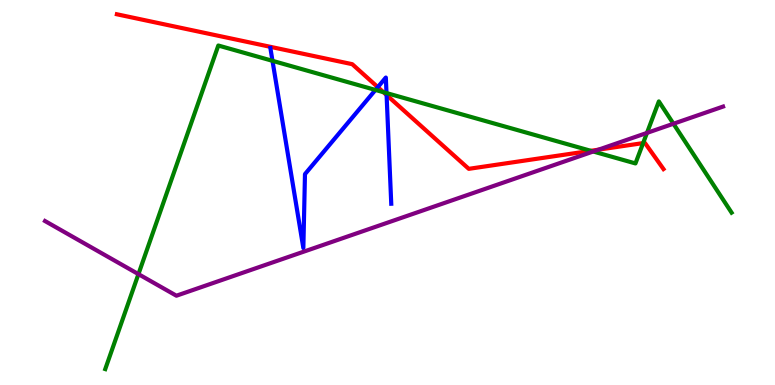[{'lines': ['blue', 'red'], 'intersections': [{'x': 4.87, 'y': 7.74}, {'x': 4.99, 'y': 7.53}]}, {'lines': ['green', 'red'], 'intersections': [{'x': 4.95, 'y': 7.61}, {'x': 7.62, 'y': 6.08}, {'x': 8.3, 'y': 6.28}]}, {'lines': ['purple', 'red'], 'intersections': [{'x': 7.72, 'y': 6.11}]}, {'lines': ['blue', 'green'], 'intersections': [{'x': 3.52, 'y': 8.42}, {'x': 4.84, 'y': 7.66}, {'x': 4.99, 'y': 7.58}]}, {'lines': ['blue', 'purple'], 'intersections': []}, {'lines': ['green', 'purple'], 'intersections': [{'x': 1.79, 'y': 2.88}, {'x': 7.65, 'y': 6.07}, {'x': 8.35, 'y': 6.55}, {'x': 8.69, 'y': 6.79}]}]